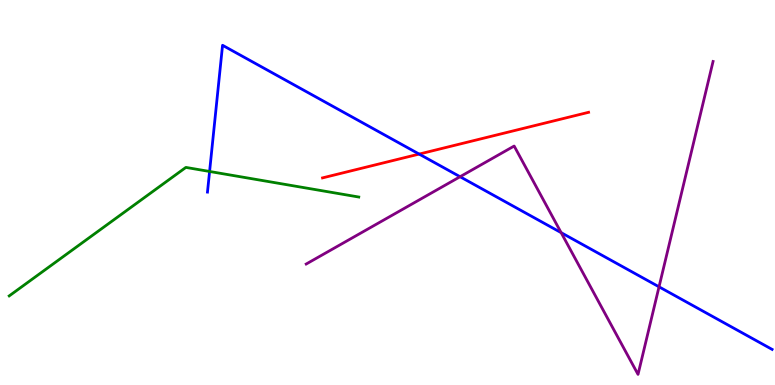[{'lines': ['blue', 'red'], 'intersections': [{'x': 5.41, 'y': 6.0}]}, {'lines': ['green', 'red'], 'intersections': []}, {'lines': ['purple', 'red'], 'intersections': []}, {'lines': ['blue', 'green'], 'intersections': [{'x': 2.7, 'y': 5.55}]}, {'lines': ['blue', 'purple'], 'intersections': [{'x': 5.94, 'y': 5.41}, {'x': 7.24, 'y': 3.96}, {'x': 8.5, 'y': 2.55}]}, {'lines': ['green', 'purple'], 'intersections': []}]